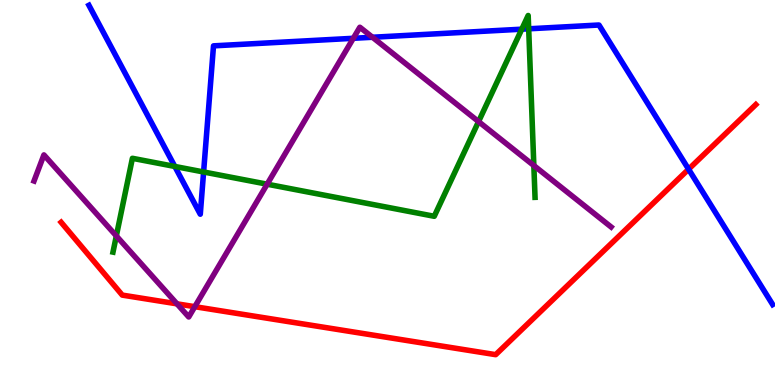[{'lines': ['blue', 'red'], 'intersections': [{'x': 8.88, 'y': 5.6}]}, {'lines': ['green', 'red'], 'intersections': []}, {'lines': ['purple', 'red'], 'intersections': [{'x': 2.28, 'y': 2.11}, {'x': 2.51, 'y': 2.03}]}, {'lines': ['blue', 'green'], 'intersections': [{'x': 2.26, 'y': 5.68}, {'x': 2.63, 'y': 5.53}, {'x': 6.73, 'y': 9.24}, {'x': 6.82, 'y': 9.25}]}, {'lines': ['blue', 'purple'], 'intersections': [{'x': 4.56, 'y': 9.01}, {'x': 4.81, 'y': 9.03}]}, {'lines': ['green', 'purple'], 'intersections': [{'x': 1.5, 'y': 3.87}, {'x': 3.45, 'y': 5.22}, {'x': 6.17, 'y': 6.84}, {'x': 6.89, 'y': 5.7}]}]